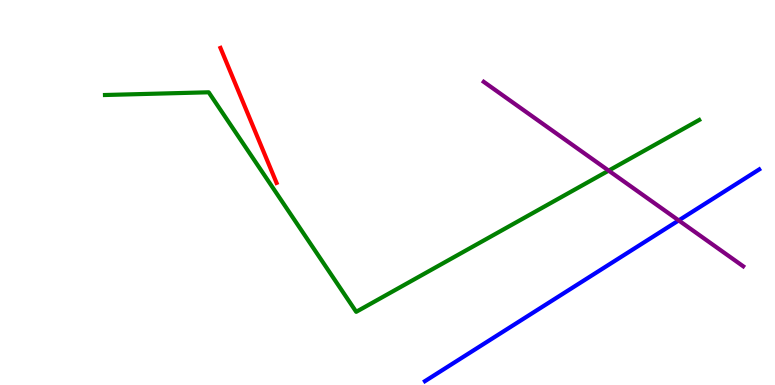[{'lines': ['blue', 'red'], 'intersections': []}, {'lines': ['green', 'red'], 'intersections': []}, {'lines': ['purple', 'red'], 'intersections': []}, {'lines': ['blue', 'green'], 'intersections': []}, {'lines': ['blue', 'purple'], 'intersections': [{'x': 8.76, 'y': 4.27}]}, {'lines': ['green', 'purple'], 'intersections': [{'x': 7.85, 'y': 5.57}]}]